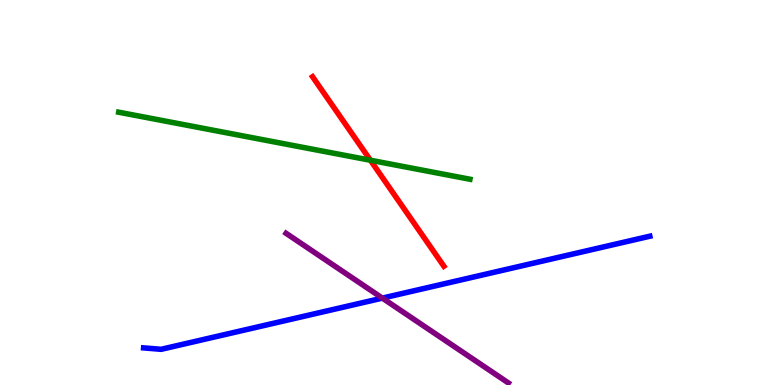[{'lines': ['blue', 'red'], 'intersections': []}, {'lines': ['green', 'red'], 'intersections': [{'x': 4.78, 'y': 5.84}]}, {'lines': ['purple', 'red'], 'intersections': []}, {'lines': ['blue', 'green'], 'intersections': []}, {'lines': ['blue', 'purple'], 'intersections': [{'x': 4.93, 'y': 2.26}]}, {'lines': ['green', 'purple'], 'intersections': []}]